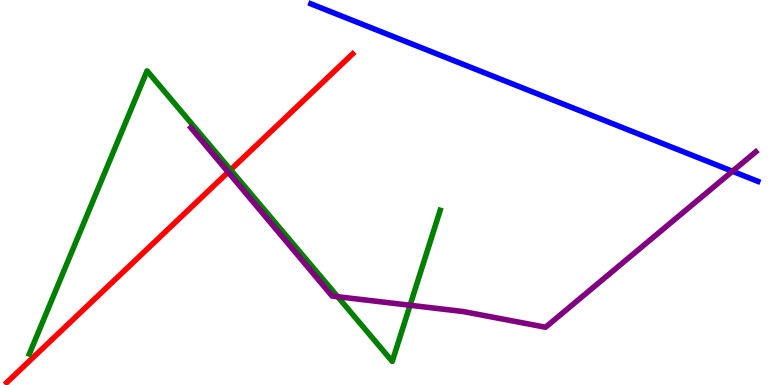[{'lines': ['blue', 'red'], 'intersections': []}, {'lines': ['green', 'red'], 'intersections': [{'x': 2.98, 'y': 5.59}]}, {'lines': ['purple', 'red'], 'intersections': [{'x': 2.94, 'y': 5.53}]}, {'lines': ['blue', 'green'], 'intersections': []}, {'lines': ['blue', 'purple'], 'intersections': [{'x': 9.45, 'y': 5.55}]}, {'lines': ['green', 'purple'], 'intersections': [{'x': 4.36, 'y': 2.29}, {'x': 5.29, 'y': 2.07}]}]